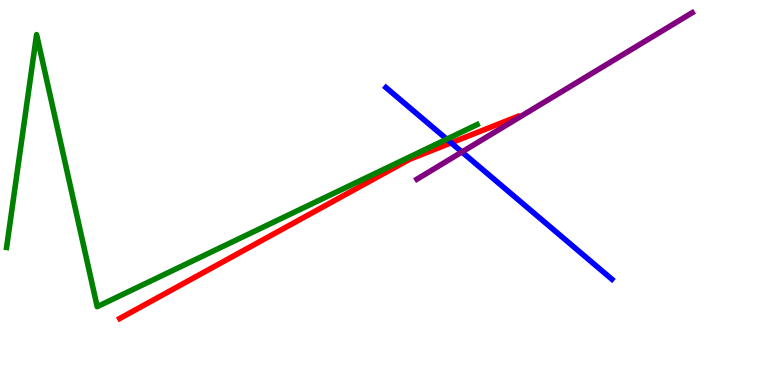[{'lines': ['blue', 'red'], 'intersections': [{'x': 5.82, 'y': 6.29}]}, {'lines': ['green', 'red'], 'intersections': []}, {'lines': ['purple', 'red'], 'intersections': []}, {'lines': ['blue', 'green'], 'intersections': [{'x': 5.77, 'y': 6.39}]}, {'lines': ['blue', 'purple'], 'intersections': [{'x': 5.96, 'y': 6.05}]}, {'lines': ['green', 'purple'], 'intersections': []}]